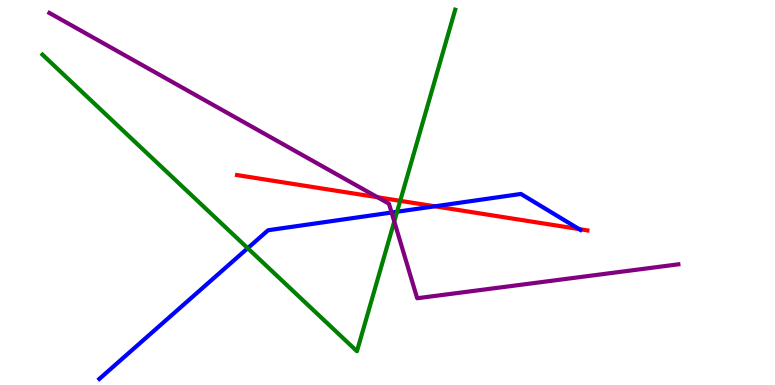[{'lines': ['blue', 'red'], 'intersections': [{'x': 5.61, 'y': 4.64}, {'x': 7.47, 'y': 4.05}]}, {'lines': ['green', 'red'], 'intersections': [{'x': 5.16, 'y': 4.78}]}, {'lines': ['purple', 'red'], 'intersections': [{'x': 4.87, 'y': 4.88}]}, {'lines': ['blue', 'green'], 'intersections': [{'x': 3.2, 'y': 3.55}, {'x': 5.12, 'y': 4.5}]}, {'lines': ['blue', 'purple'], 'intersections': [{'x': 5.05, 'y': 4.48}]}, {'lines': ['green', 'purple'], 'intersections': [{'x': 5.09, 'y': 4.25}]}]